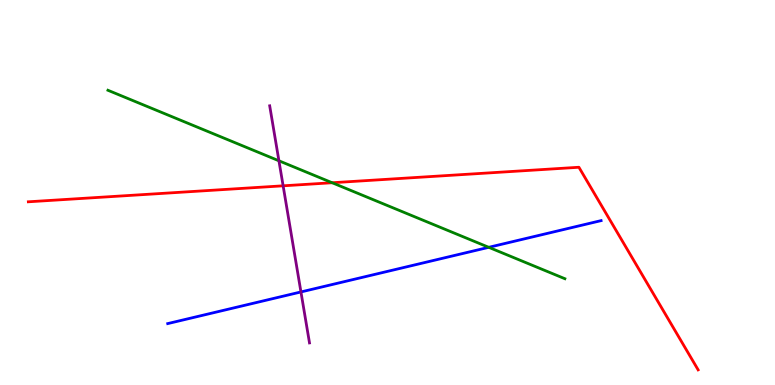[{'lines': ['blue', 'red'], 'intersections': []}, {'lines': ['green', 'red'], 'intersections': [{'x': 4.29, 'y': 5.25}]}, {'lines': ['purple', 'red'], 'intersections': [{'x': 3.65, 'y': 5.17}]}, {'lines': ['blue', 'green'], 'intersections': [{'x': 6.31, 'y': 3.58}]}, {'lines': ['blue', 'purple'], 'intersections': [{'x': 3.88, 'y': 2.42}]}, {'lines': ['green', 'purple'], 'intersections': [{'x': 3.6, 'y': 5.82}]}]